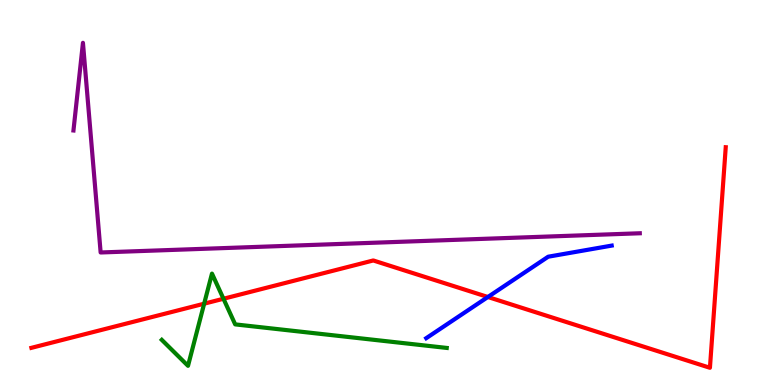[{'lines': ['blue', 'red'], 'intersections': [{'x': 6.3, 'y': 2.29}]}, {'lines': ['green', 'red'], 'intersections': [{'x': 2.63, 'y': 2.11}, {'x': 2.88, 'y': 2.24}]}, {'lines': ['purple', 'red'], 'intersections': []}, {'lines': ['blue', 'green'], 'intersections': []}, {'lines': ['blue', 'purple'], 'intersections': []}, {'lines': ['green', 'purple'], 'intersections': []}]